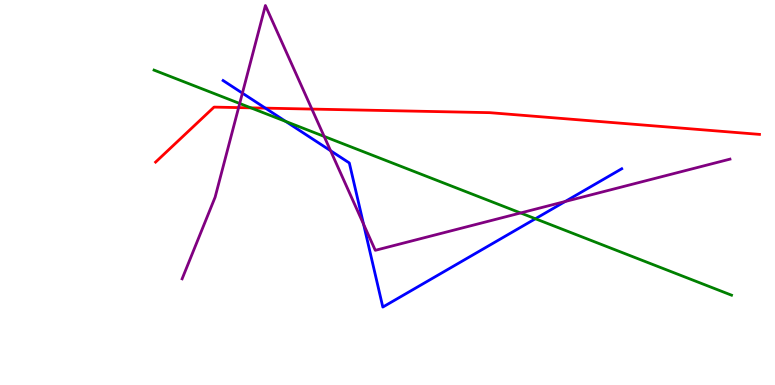[{'lines': ['blue', 'red'], 'intersections': [{'x': 3.42, 'y': 7.19}]}, {'lines': ['green', 'red'], 'intersections': [{'x': 3.24, 'y': 7.2}]}, {'lines': ['purple', 'red'], 'intersections': [{'x': 3.08, 'y': 7.21}, {'x': 4.02, 'y': 7.17}]}, {'lines': ['blue', 'green'], 'intersections': [{'x': 3.69, 'y': 6.85}, {'x': 6.91, 'y': 4.32}]}, {'lines': ['blue', 'purple'], 'intersections': [{'x': 3.13, 'y': 7.58}, {'x': 4.27, 'y': 6.09}, {'x': 4.69, 'y': 4.18}, {'x': 7.29, 'y': 4.77}]}, {'lines': ['green', 'purple'], 'intersections': [{'x': 3.09, 'y': 7.31}, {'x': 4.18, 'y': 6.46}, {'x': 6.72, 'y': 4.47}]}]